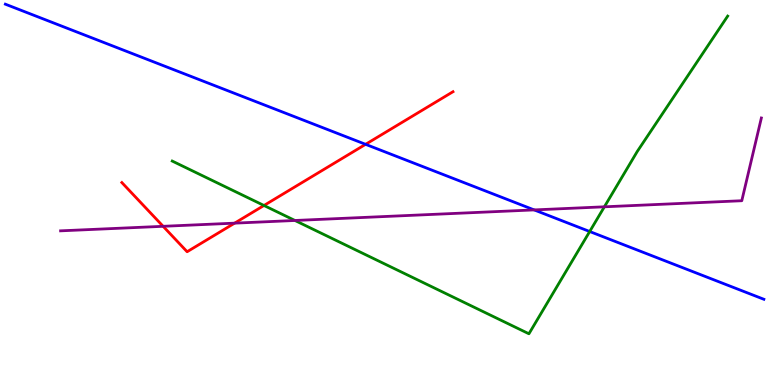[{'lines': ['blue', 'red'], 'intersections': [{'x': 4.72, 'y': 6.25}]}, {'lines': ['green', 'red'], 'intersections': [{'x': 3.41, 'y': 4.66}]}, {'lines': ['purple', 'red'], 'intersections': [{'x': 2.1, 'y': 4.12}, {'x': 3.03, 'y': 4.2}]}, {'lines': ['blue', 'green'], 'intersections': [{'x': 7.61, 'y': 3.99}]}, {'lines': ['blue', 'purple'], 'intersections': [{'x': 6.89, 'y': 4.55}]}, {'lines': ['green', 'purple'], 'intersections': [{'x': 3.81, 'y': 4.27}, {'x': 7.8, 'y': 4.63}]}]